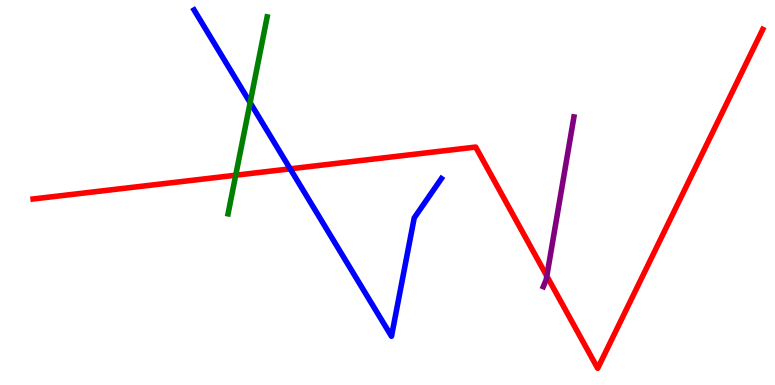[{'lines': ['blue', 'red'], 'intersections': [{'x': 3.74, 'y': 5.61}]}, {'lines': ['green', 'red'], 'intersections': [{'x': 3.04, 'y': 5.45}]}, {'lines': ['purple', 'red'], 'intersections': [{'x': 7.06, 'y': 2.83}]}, {'lines': ['blue', 'green'], 'intersections': [{'x': 3.23, 'y': 7.33}]}, {'lines': ['blue', 'purple'], 'intersections': []}, {'lines': ['green', 'purple'], 'intersections': []}]